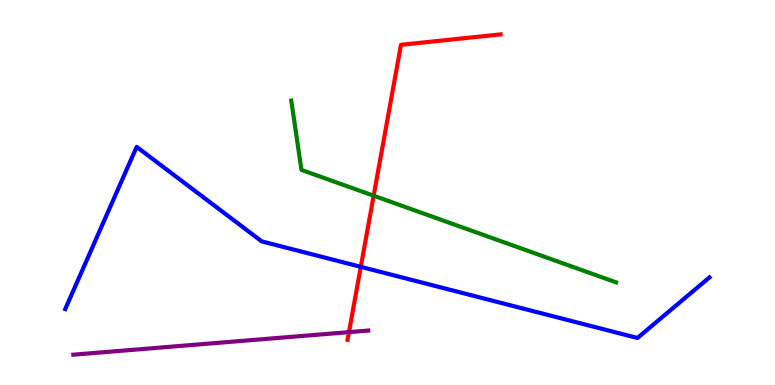[{'lines': ['blue', 'red'], 'intersections': [{'x': 4.66, 'y': 3.07}]}, {'lines': ['green', 'red'], 'intersections': [{'x': 4.82, 'y': 4.92}]}, {'lines': ['purple', 'red'], 'intersections': [{'x': 4.5, 'y': 1.37}]}, {'lines': ['blue', 'green'], 'intersections': []}, {'lines': ['blue', 'purple'], 'intersections': []}, {'lines': ['green', 'purple'], 'intersections': []}]